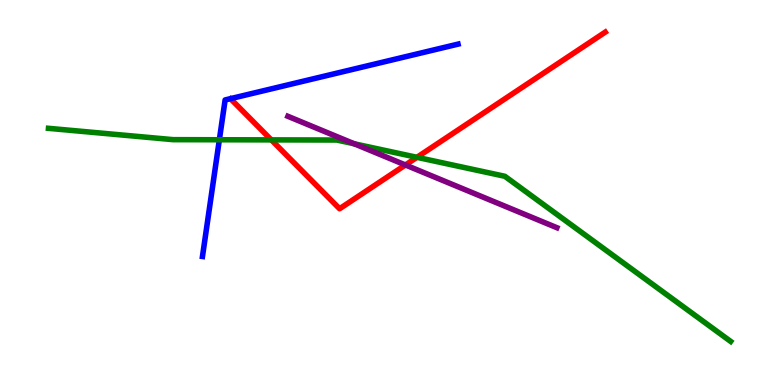[{'lines': ['blue', 'red'], 'intersections': []}, {'lines': ['green', 'red'], 'intersections': [{'x': 3.5, 'y': 6.37}, {'x': 5.38, 'y': 5.91}]}, {'lines': ['purple', 'red'], 'intersections': [{'x': 5.23, 'y': 5.71}]}, {'lines': ['blue', 'green'], 'intersections': [{'x': 2.83, 'y': 6.37}]}, {'lines': ['blue', 'purple'], 'intersections': []}, {'lines': ['green', 'purple'], 'intersections': [{'x': 4.57, 'y': 6.26}]}]